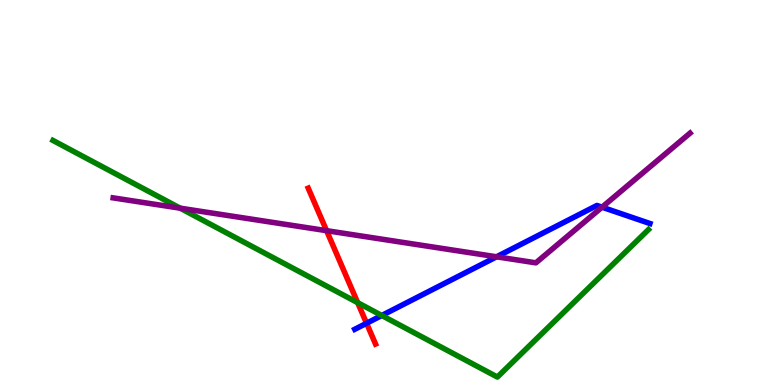[{'lines': ['blue', 'red'], 'intersections': [{'x': 4.73, 'y': 1.6}]}, {'lines': ['green', 'red'], 'intersections': [{'x': 4.62, 'y': 2.14}]}, {'lines': ['purple', 'red'], 'intersections': [{'x': 4.21, 'y': 4.01}]}, {'lines': ['blue', 'green'], 'intersections': [{'x': 4.93, 'y': 1.81}]}, {'lines': ['blue', 'purple'], 'intersections': [{'x': 6.41, 'y': 3.33}, {'x': 7.77, 'y': 4.62}]}, {'lines': ['green', 'purple'], 'intersections': [{'x': 2.33, 'y': 4.59}]}]